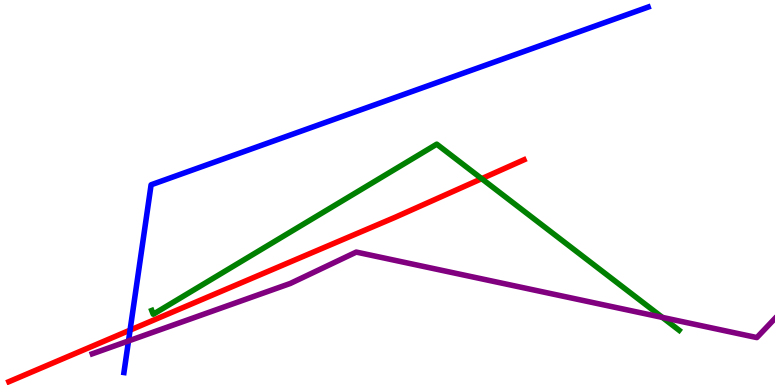[{'lines': ['blue', 'red'], 'intersections': [{'x': 1.68, 'y': 1.43}]}, {'lines': ['green', 'red'], 'intersections': [{'x': 6.22, 'y': 5.36}]}, {'lines': ['purple', 'red'], 'intersections': []}, {'lines': ['blue', 'green'], 'intersections': []}, {'lines': ['blue', 'purple'], 'intersections': [{'x': 1.66, 'y': 1.14}]}, {'lines': ['green', 'purple'], 'intersections': [{'x': 8.55, 'y': 1.76}]}]